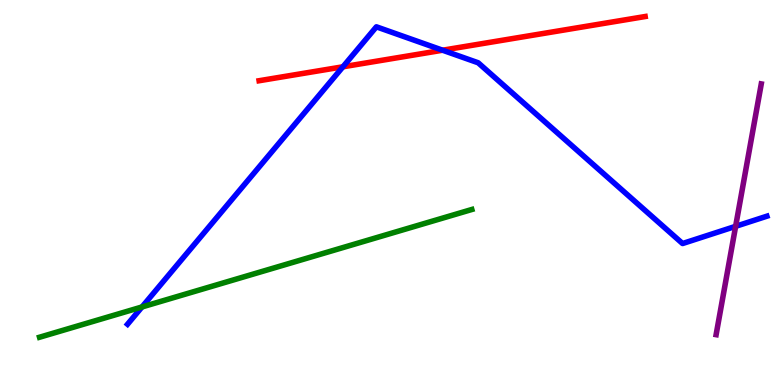[{'lines': ['blue', 'red'], 'intersections': [{'x': 4.43, 'y': 8.27}, {'x': 5.71, 'y': 8.7}]}, {'lines': ['green', 'red'], 'intersections': []}, {'lines': ['purple', 'red'], 'intersections': []}, {'lines': ['blue', 'green'], 'intersections': [{'x': 1.83, 'y': 2.03}]}, {'lines': ['blue', 'purple'], 'intersections': [{'x': 9.49, 'y': 4.12}]}, {'lines': ['green', 'purple'], 'intersections': []}]